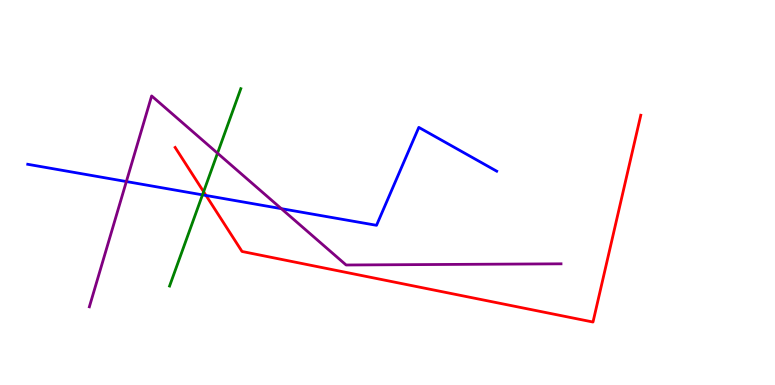[{'lines': ['blue', 'red'], 'intersections': [{'x': 2.66, 'y': 4.92}]}, {'lines': ['green', 'red'], 'intersections': [{'x': 2.63, 'y': 5.02}]}, {'lines': ['purple', 'red'], 'intersections': []}, {'lines': ['blue', 'green'], 'intersections': [{'x': 2.61, 'y': 4.94}]}, {'lines': ['blue', 'purple'], 'intersections': [{'x': 1.63, 'y': 5.28}, {'x': 3.63, 'y': 4.58}]}, {'lines': ['green', 'purple'], 'intersections': [{'x': 2.81, 'y': 6.02}]}]